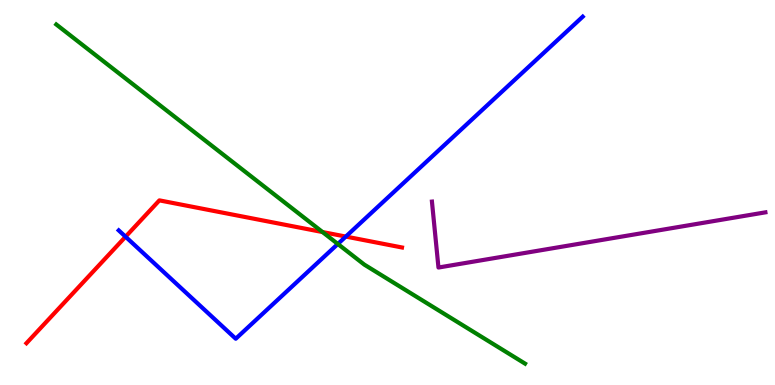[{'lines': ['blue', 'red'], 'intersections': [{'x': 1.62, 'y': 3.85}, {'x': 4.46, 'y': 3.86}]}, {'lines': ['green', 'red'], 'intersections': [{'x': 4.16, 'y': 3.97}]}, {'lines': ['purple', 'red'], 'intersections': []}, {'lines': ['blue', 'green'], 'intersections': [{'x': 4.36, 'y': 3.66}]}, {'lines': ['blue', 'purple'], 'intersections': []}, {'lines': ['green', 'purple'], 'intersections': []}]